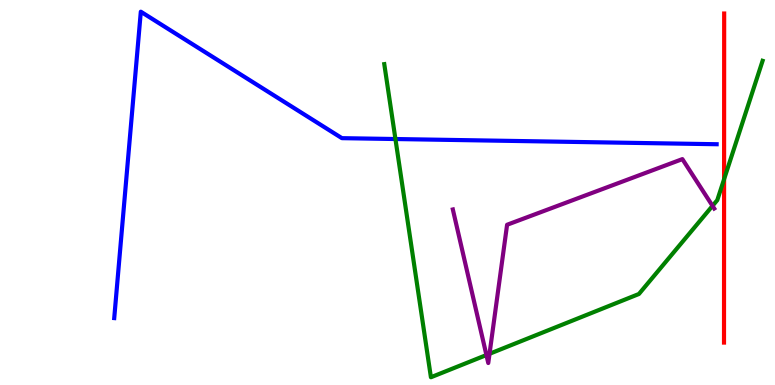[{'lines': ['blue', 'red'], 'intersections': []}, {'lines': ['green', 'red'], 'intersections': [{'x': 9.34, 'y': 5.35}]}, {'lines': ['purple', 'red'], 'intersections': []}, {'lines': ['blue', 'green'], 'intersections': [{'x': 5.1, 'y': 6.39}]}, {'lines': ['blue', 'purple'], 'intersections': []}, {'lines': ['green', 'purple'], 'intersections': [{'x': 6.28, 'y': 0.778}, {'x': 6.32, 'y': 0.811}, {'x': 9.19, 'y': 4.65}]}]